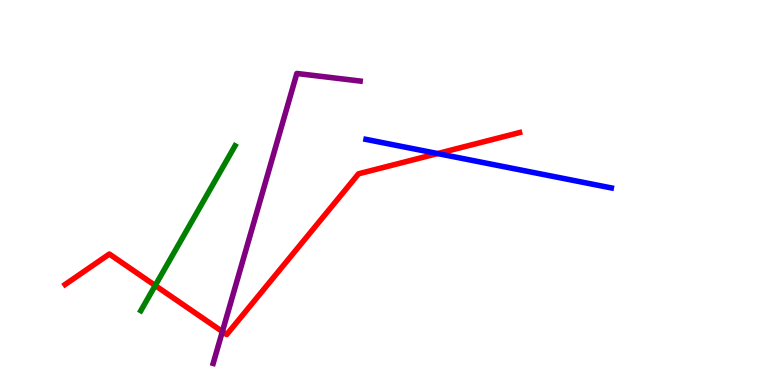[{'lines': ['blue', 'red'], 'intersections': [{'x': 5.65, 'y': 6.01}]}, {'lines': ['green', 'red'], 'intersections': [{'x': 2.0, 'y': 2.58}]}, {'lines': ['purple', 'red'], 'intersections': [{'x': 2.87, 'y': 1.39}]}, {'lines': ['blue', 'green'], 'intersections': []}, {'lines': ['blue', 'purple'], 'intersections': []}, {'lines': ['green', 'purple'], 'intersections': []}]